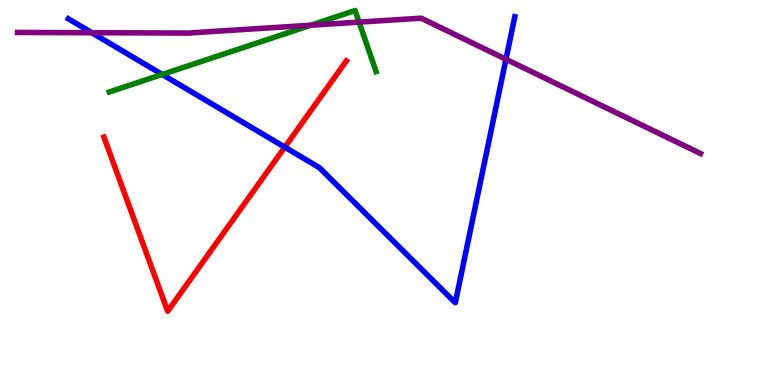[{'lines': ['blue', 'red'], 'intersections': [{'x': 3.67, 'y': 6.18}]}, {'lines': ['green', 'red'], 'intersections': []}, {'lines': ['purple', 'red'], 'intersections': []}, {'lines': ['blue', 'green'], 'intersections': [{'x': 2.09, 'y': 8.07}]}, {'lines': ['blue', 'purple'], 'intersections': [{'x': 1.18, 'y': 9.15}, {'x': 6.53, 'y': 8.46}]}, {'lines': ['green', 'purple'], 'intersections': [{'x': 4.01, 'y': 9.34}, {'x': 4.63, 'y': 9.43}]}]